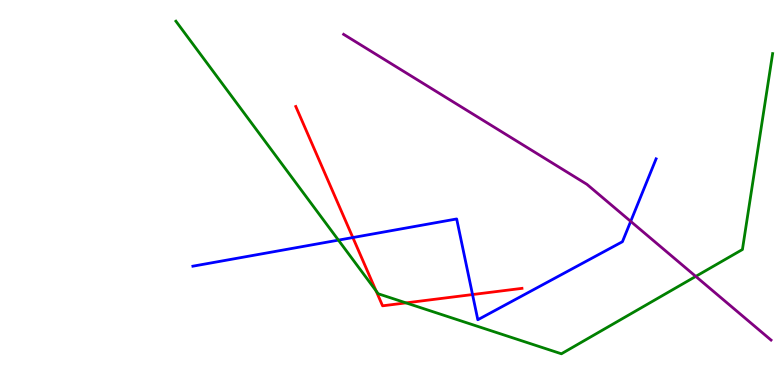[{'lines': ['blue', 'red'], 'intersections': [{'x': 4.55, 'y': 3.83}, {'x': 6.1, 'y': 2.35}]}, {'lines': ['green', 'red'], 'intersections': [{'x': 4.85, 'y': 2.45}, {'x': 5.24, 'y': 2.13}]}, {'lines': ['purple', 'red'], 'intersections': []}, {'lines': ['blue', 'green'], 'intersections': [{'x': 4.37, 'y': 3.76}]}, {'lines': ['blue', 'purple'], 'intersections': [{'x': 8.14, 'y': 4.25}]}, {'lines': ['green', 'purple'], 'intersections': [{'x': 8.98, 'y': 2.82}]}]